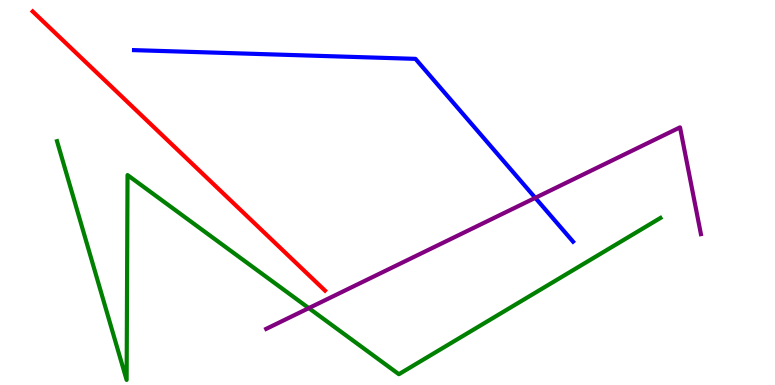[{'lines': ['blue', 'red'], 'intersections': []}, {'lines': ['green', 'red'], 'intersections': []}, {'lines': ['purple', 'red'], 'intersections': []}, {'lines': ['blue', 'green'], 'intersections': []}, {'lines': ['blue', 'purple'], 'intersections': [{'x': 6.91, 'y': 4.86}]}, {'lines': ['green', 'purple'], 'intersections': [{'x': 3.98, 'y': 2.0}]}]